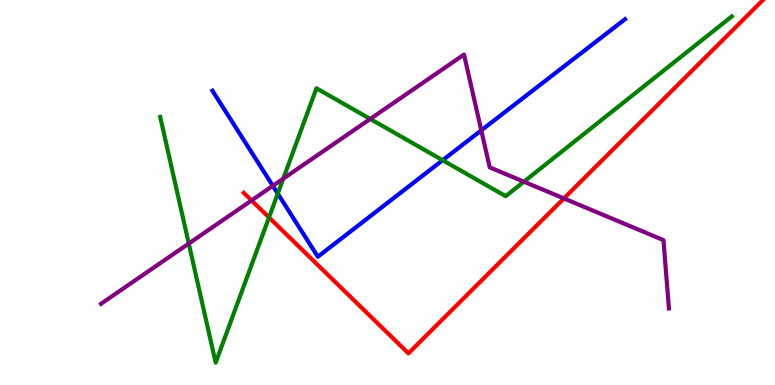[{'lines': ['blue', 'red'], 'intersections': []}, {'lines': ['green', 'red'], 'intersections': [{'x': 3.47, 'y': 4.35}]}, {'lines': ['purple', 'red'], 'intersections': [{'x': 3.25, 'y': 4.79}, {'x': 7.28, 'y': 4.85}]}, {'lines': ['blue', 'green'], 'intersections': [{'x': 3.58, 'y': 4.97}, {'x': 5.71, 'y': 5.84}]}, {'lines': ['blue', 'purple'], 'intersections': [{'x': 3.52, 'y': 5.17}, {'x': 6.21, 'y': 6.61}]}, {'lines': ['green', 'purple'], 'intersections': [{'x': 2.44, 'y': 3.67}, {'x': 3.65, 'y': 5.36}, {'x': 4.78, 'y': 6.91}, {'x': 6.76, 'y': 5.28}]}]